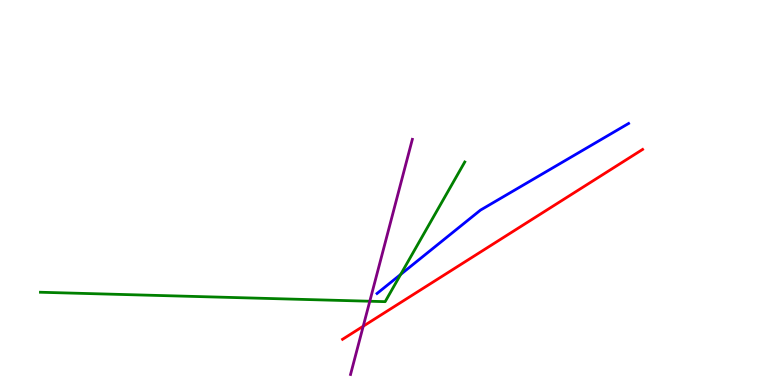[{'lines': ['blue', 'red'], 'intersections': []}, {'lines': ['green', 'red'], 'intersections': []}, {'lines': ['purple', 'red'], 'intersections': [{'x': 4.69, 'y': 1.53}]}, {'lines': ['blue', 'green'], 'intersections': [{'x': 5.17, 'y': 2.87}]}, {'lines': ['blue', 'purple'], 'intersections': []}, {'lines': ['green', 'purple'], 'intersections': [{'x': 4.77, 'y': 2.18}]}]